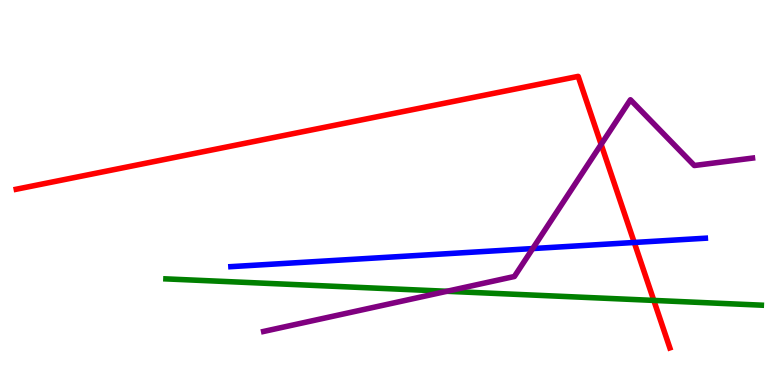[{'lines': ['blue', 'red'], 'intersections': [{'x': 8.18, 'y': 3.7}]}, {'lines': ['green', 'red'], 'intersections': [{'x': 8.44, 'y': 2.2}]}, {'lines': ['purple', 'red'], 'intersections': [{'x': 7.76, 'y': 6.25}]}, {'lines': ['blue', 'green'], 'intersections': []}, {'lines': ['blue', 'purple'], 'intersections': [{'x': 6.87, 'y': 3.54}]}, {'lines': ['green', 'purple'], 'intersections': [{'x': 5.77, 'y': 2.43}]}]